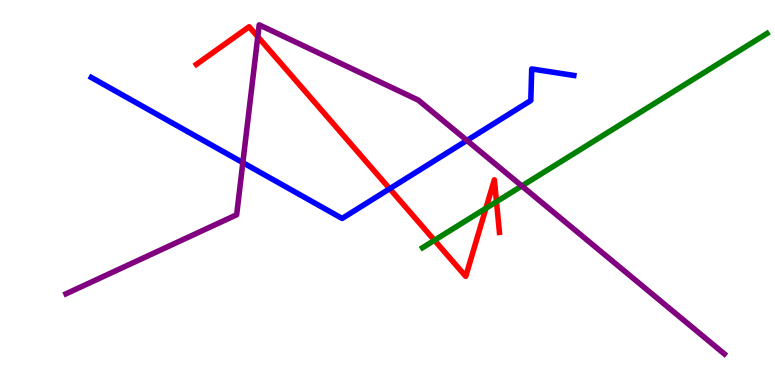[{'lines': ['blue', 'red'], 'intersections': [{'x': 5.03, 'y': 5.1}]}, {'lines': ['green', 'red'], 'intersections': [{'x': 5.61, 'y': 3.76}, {'x': 6.27, 'y': 4.59}, {'x': 6.41, 'y': 4.76}]}, {'lines': ['purple', 'red'], 'intersections': [{'x': 3.33, 'y': 9.05}]}, {'lines': ['blue', 'green'], 'intersections': []}, {'lines': ['blue', 'purple'], 'intersections': [{'x': 3.13, 'y': 5.78}, {'x': 6.02, 'y': 6.35}]}, {'lines': ['green', 'purple'], 'intersections': [{'x': 6.73, 'y': 5.17}]}]